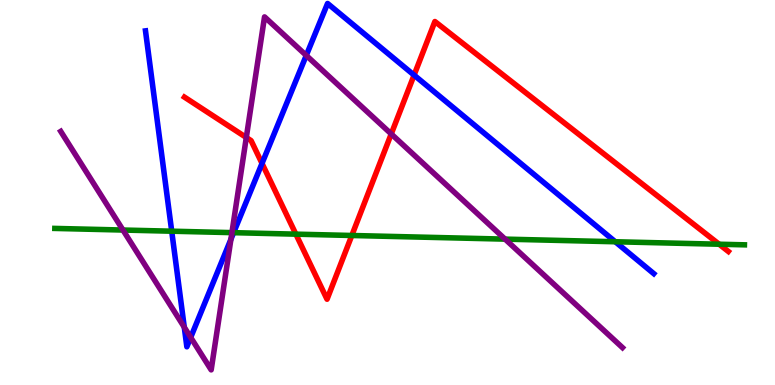[{'lines': ['blue', 'red'], 'intersections': [{'x': 3.38, 'y': 5.76}, {'x': 5.34, 'y': 8.05}]}, {'lines': ['green', 'red'], 'intersections': [{'x': 3.82, 'y': 3.92}, {'x': 4.54, 'y': 3.88}, {'x': 9.28, 'y': 3.66}]}, {'lines': ['purple', 'red'], 'intersections': [{'x': 3.18, 'y': 6.43}, {'x': 5.05, 'y': 6.52}]}, {'lines': ['blue', 'green'], 'intersections': [{'x': 2.22, 'y': 3.99}, {'x': 3.01, 'y': 3.96}, {'x': 7.94, 'y': 3.72}]}, {'lines': ['blue', 'purple'], 'intersections': [{'x': 2.38, 'y': 1.5}, {'x': 2.46, 'y': 1.24}, {'x': 2.98, 'y': 3.78}, {'x': 3.95, 'y': 8.56}]}, {'lines': ['green', 'purple'], 'intersections': [{'x': 1.59, 'y': 4.02}, {'x': 2.99, 'y': 3.96}, {'x': 6.52, 'y': 3.79}]}]